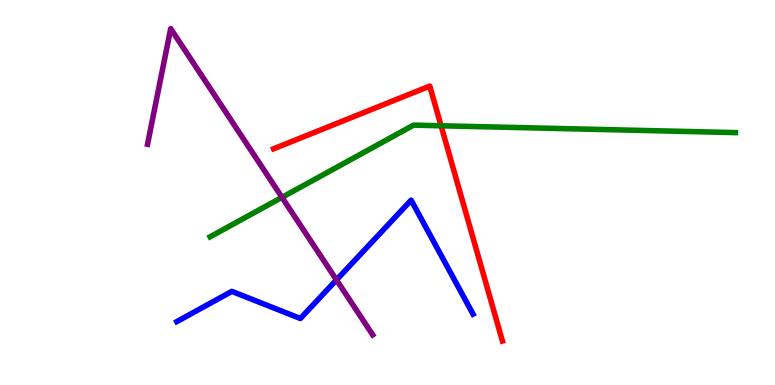[{'lines': ['blue', 'red'], 'intersections': []}, {'lines': ['green', 'red'], 'intersections': [{'x': 5.69, 'y': 6.73}]}, {'lines': ['purple', 'red'], 'intersections': []}, {'lines': ['blue', 'green'], 'intersections': []}, {'lines': ['blue', 'purple'], 'intersections': [{'x': 4.34, 'y': 2.73}]}, {'lines': ['green', 'purple'], 'intersections': [{'x': 3.64, 'y': 4.87}]}]